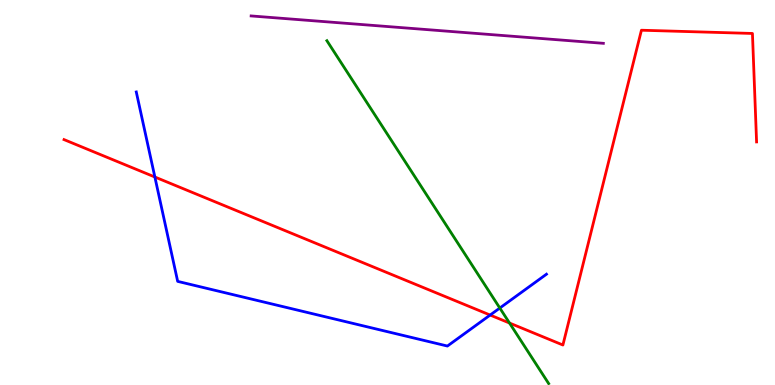[{'lines': ['blue', 'red'], 'intersections': [{'x': 2.0, 'y': 5.4}, {'x': 6.32, 'y': 1.82}]}, {'lines': ['green', 'red'], 'intersections': [{'x': 6.57, 'y': 1.61}]}, {'lines': ['purple', 'red'], 'intersections': []}, {'lines': ['blue', 'green'], 'intersections': [{'x': 6.45, 'y': 2.0}]}, {'lines': ['blue', 'purple'], 'intersections': []}, {'lines': ['green', 'purple'], 'intersections': []}]